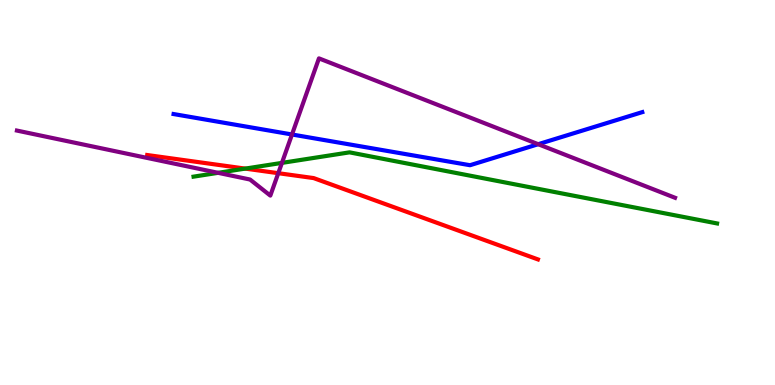[{'lines': ['blue', 'red'], 'intersections': []}, {'lines': ['green', 'red'], 'intersections': [{'x': 3.16, 'y': 5.62}]}, {'lines': ['purple', 'red'], 'intersections': [{'x': 3.59, 'y': 5.5}]}, {'lines': ['blue', 'green'], 'intersections': []}, {'lines': ['blue', 'purple'], 'intersections': [{'x': 3.77, 'y': 6.51}, {'x': 6.94, 'y': 6.25}]}, {'lines': ['green', 'purple'], 'intersections': [{'x': 2.81, 'y': 5.51}, {'x': 3.64, 'y': 5.77}]}]